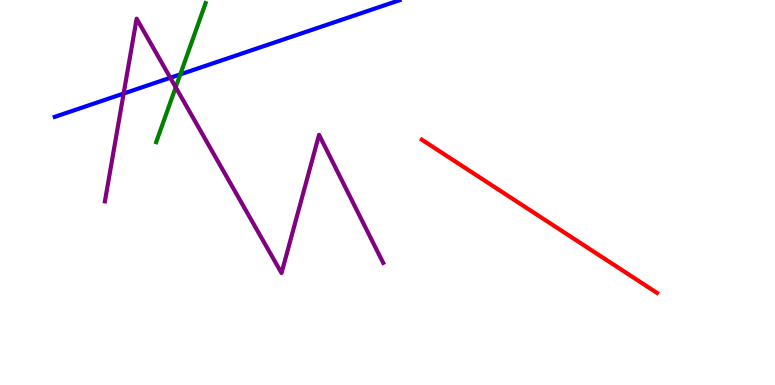[{'lines': ['blue', 'red'], 'intersections': []}, {'lines': ['green', 'red'], 'intersections': []}, {'lines': ['purple', 'red'], 'intersections': []}, {'lines': ['blue', 'green'], 'intersections': [{'x': 2.33, 'y': 8.07}]}, {'lines': ['blue', 'purple'], 'intersections': [{'x': 1.6, 'y': 7.57}, {'x': 2.2, 'y': 7.98}]}, {'lines': ['green', 'purple'], 'intersections': [{'x': 2.27, 'y': 7.73}]}]